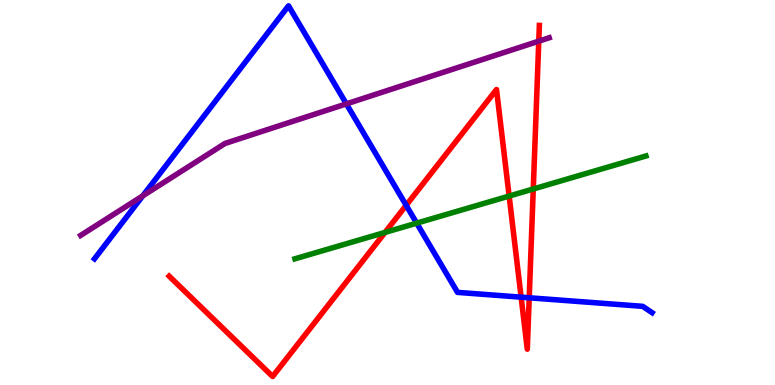[{'lines': ['blue', 'red'], 'intersections': [{'x': 5.24, 'y': 4.67}, {'x': 6.72, 'y': 2.28}, {'x': 6.83, 'y': 2.27}]}, {'lines': ['green', 'red'], 'intersections': [{'x': 4.97, 'y': 3.96}, {'x': 6.57, 'y': 4.91}, {'x': 6.88, 'y': 5.09}]}, {'lines': ['purple', 'red'], 'intersections': [{'x': 6.95, 'y': 8.93}]}, {'lines': ['blue', 'green'], 'intersections': [{'x': 5.38, 'y': 4.2}]}, {'lines': ['blue', 'purple'], 'intersections': [{'x': 1.84, 'y': 4.91}, {'x': 4.47, 'y': 7.3}]}, {'lines': ['green', 'purple'], 'intersections': []}]